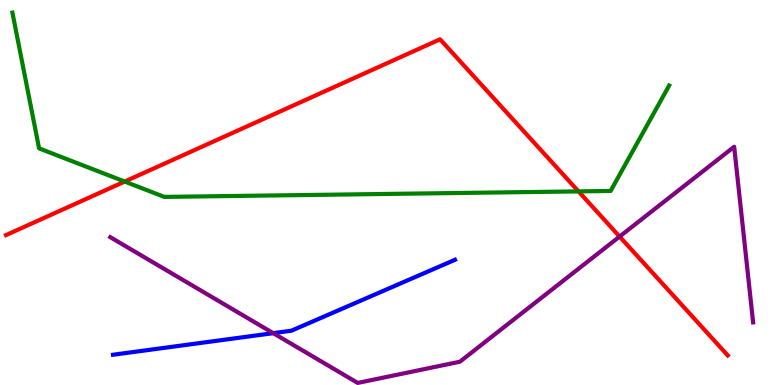[{'lines': ['blue', 'red'], 'intersections': []}, {'lines': ['green', 'red'], 'intersections': [{'x': 1.61, 'y': 5.28}, {'x': 7.46, 'y': 5.03}]}, {'lines': ['purple', 'red'], 'intersections': [{'x': 7.99, 'y': 3.86}]}, {'lines': ['blue', 'green'], 'intersections': []}, {'lines': ['blue', 'purple'], 'intersections': [{'x': 3.53, 'y': 1.35}]}, {'lines': ['green', 'purple'], 'intersections': []}]